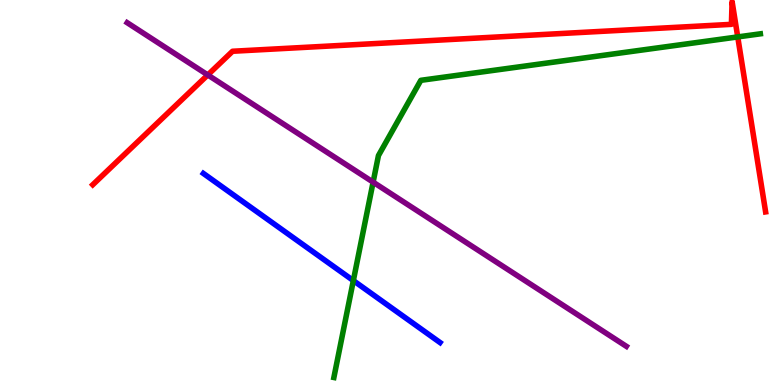[{'lines': ['blue', 'red'], 'intersections': []}, {'lines': ['green', 'red'], 'intersections': [{'x': 9.52, 'y': 9.04}]}, {'lines': ['purple', 'red'], 'intersections': [{'x': 2.68, 'y': 8.05}]}, {'lines': ['blue', 'green'], 'intersections': [{'x': 4.56, 'y': 2.71}]}, {'lines': ['blue', 'purple'], 'intersections': []}, {'lines': ['green', 'purple'], 'intersections': [{'x': 4.81, 'y': 5.27}]}]